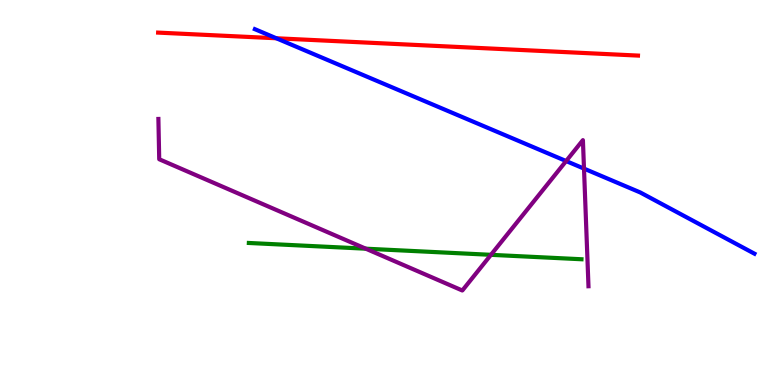[{'lines': ['blue', 'red'], 'intersections': [{'x': 3.57, 'y': 9.01}]}, {'lines': ['green', 'red'], 'intersections': []}, {'lines': ['purple', 'red'], 'intersections': []}, {'lines': ['blue', 'green'], 'intersections': []}, {'lines': ['blue', 'purple'], 'intersections': [{'x': 7.3, 'y': 5.82}, {'x': 7.54, 'y': 5.62}]}, {'lines': ['green', 'purple'], 'intersections': [{'x': 4.72, 'y': 3.54}, {'x': 6.33, 'y': 3.38}]}]